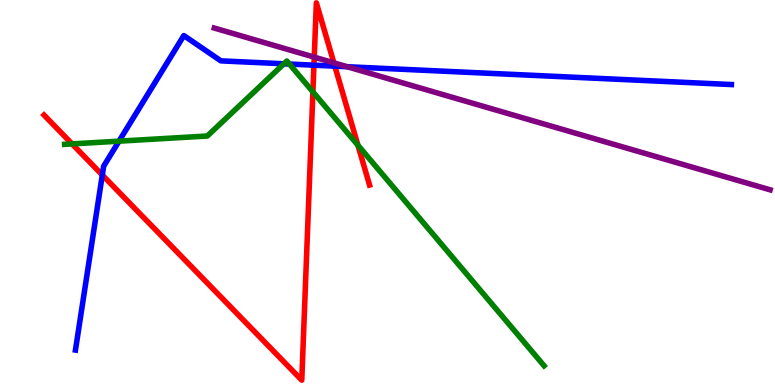[{'lines': ['blue', 'red'], 'intersections': [{'x': 1.32, 'y': 5.45}, {'x': 4.05, 'y': 8.31}, {'x': 4.32, 'y': 8.28}]}, {'lines': ['green', 'red'], 'intersections': [{'x': 0.93, 'y': 6.26}, {'x': 4.04, 'y': 7.61}, {'x': 4.62, 'y': 6.23}]}, {'lines': ['purple', 'red'], 'intersections': [{'x': 4.05, 'y': 8.52}, {'x': 4.31, 'y': 8.37}]}, {'lines': ['blue', 'green'], 'intersections': [{'x': 1.54, 'y': 6.33}, {'x': 3.66, 'y': 8.34}, {'x': 3.73, 'y': 8.34}]}, {'lines': ['blue', 'purple'], 'intersections': [{'x': 4.48, 'y': 8.27}]}, {'lines': ['green', 'purple'], 'intersections': []}]